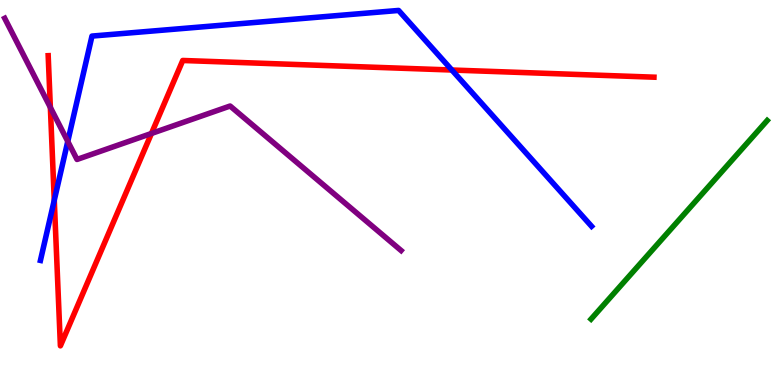[{'lines': ['blue', 'red'], 'intersections': [{'x': 0.7, 'y': 4.8}, {'x': 5.83, 'y': 8.18}]}, {'lines': ['green', 'red'], 'intersections': []}, {'lines': ['purple', 'red'], 'intersections': [{'x': 0.65, 'y': 7.21}, {'x': 1.95, 'y': 6.53}]}, {'lines': ['blue', 'green'], 'intersections': []}, {'lines': ['blue', 'purple'], 'intersections': [{'x': 0.875, 'y': 6.33}]}, {'lines': ['green', 'purple'], 'intersections': []}]